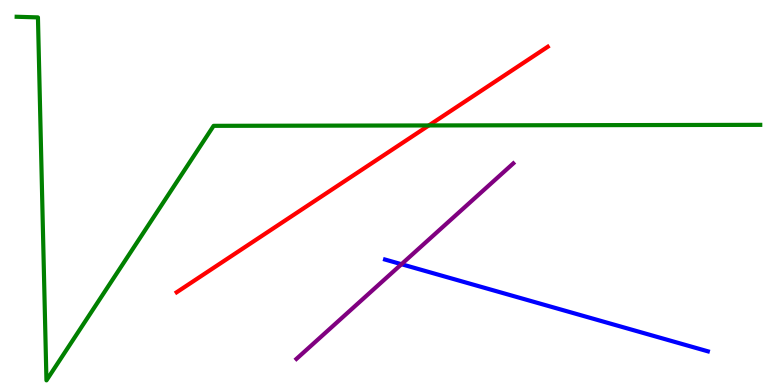[{'lines': ['blue', 'red'], 'intersections': []}, {'lines': ['green', 'red'], 'intersections': [{'x': 5.53, 'y': 6.74}]}, {'lines': ['purple', 'red'], 'intersections': []}, {'lines': ['blue', 'green'], 'intersections': []}, {'lines': ['blue', 'purple'], 'intersections': [{'x': 5.18, 'y': 3.14}]}, {'lines': ['green', 'purple'], 'intersections': []}]